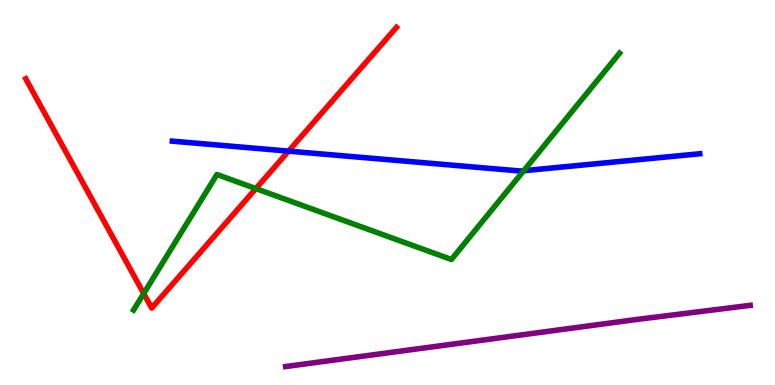[{'lines': ['blue', 'red'], 'intersections': [{'x': 3.72, 'y': 6.07}]}, {'lines': ['green', 'red'], 'intersections': [{'x': 1.85, 'y': 2.38}, {'x': 3.3, 'y': 5.1}]}, {'lines': ['purple', 'red'], 'intersections': []}, {'lines': ['blue', 'green'], 'intersections': [{'x': 6.76, 'y': 5.57}]}, {'lines': ['blue', 'purple'], 'intersections': []}, {'lines': ['green', 'purple'], 'intersections': []}]